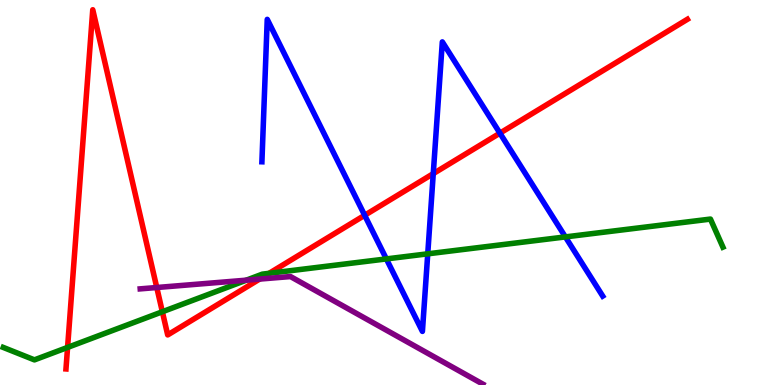[{'lines': ['blue', 'red'], 'intersections': [{'x': 4.71, 'y': 4.41}, {'x': 5.59, 'y': 5.49}, {'x': 6.45, 'y': 6.54}]}, {'lines': ['green', 'red'], 'intersections': [{'x': 0.872, 'y': 0.976}, {'x': 2.09, 'y': 1.9}, {'x': 3.47, 'y': 2.9}]}, {'lines': ['purple', 'red'], 'intersections': [{'x': 2.02, 'y': 2.53}, {'x': 3.35, 'y': 2.75}]}, {'lines': ['blue', 'green'], 'intersections': [{'x': 4.99, 'y': 3.28}, {'x': 5.52, 'y': 3.41}, {'x': 7.3, 'y': 3.85}]}, {'lines': ['blue', 'purple'], 'intersections': []}, {'lines': ['green', 'purple'], 'intersections': [{'x': 3.18, 'y': 2.72}]}]